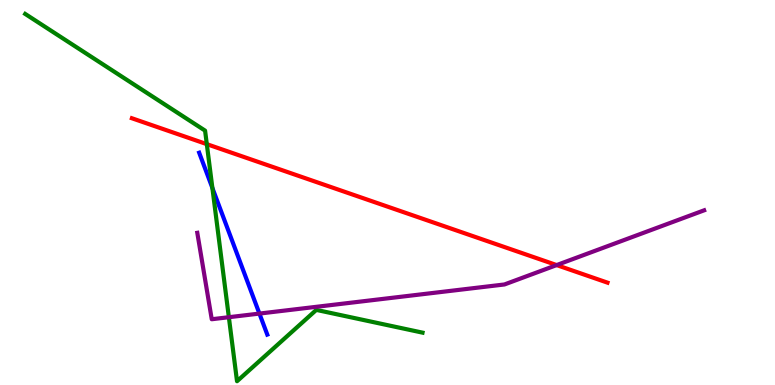[{'lines': ['blue', 'red'], 'intersections': []}, {'lines': ['green', 'red'], 'intersections': [{'x': 2.67, 'y': 6.26}]}, {'lines': ['purple', 'red'], 'intersections': [{'x': 7.18, 'y': 3.11}]}, {'lines': ['blue', 'green'], 'intersections': [{'x': 2.74, 'y': 5.12}]}, {'lines': ['blue', 'purple'], 'intersections': [{'x': 3.35, 'y': 1.86}]}, {'lines': ['green', 'purple'], 'intersections': [{'x': 2.95, 'y': 1.76}]}]